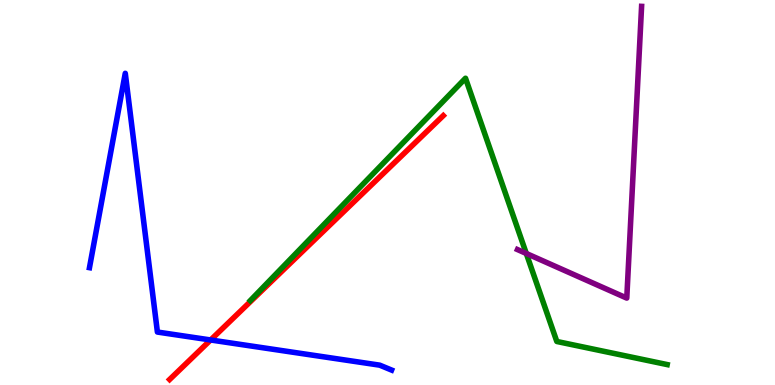[{'lines': ['blue', 'red'], 'intersections': [{'x': 2.72, 'y': 1.17}]}, {'lines': ['green', 'red'], 'intersections': []}, {'lines': ['purple', 'red'], 'intersections': []}, {'lines': ['blue', 'green'], 'intersections': []}, {'lines': ['blue', 'purple'], 'intersections': []}, {'lines': ['green', 'purple'], 'intersections': [{'x': 6.79, 'y': 3.42}]}]